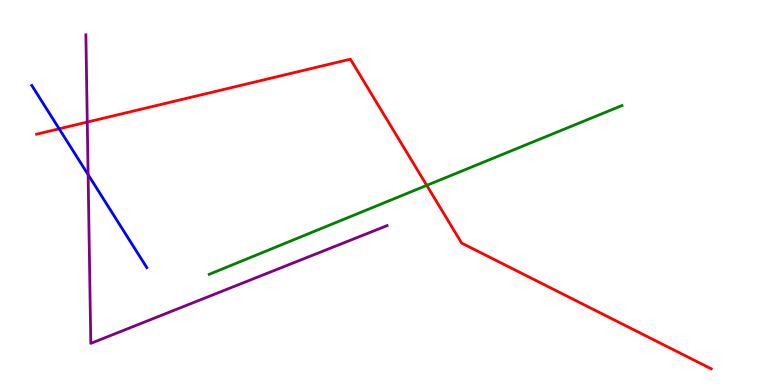[{'lines': ['blue', 'red'], 'intersections': [{'x': 0.763, 'y': 6.65}]}, {'lines': ['green', 'red'], 'intersections': [{'x': 5.51, 'y': 5.18}]}, {'lines': ['purple', 'red'], 'intersections': [{'x': 1.13, 'y': 6.83}]}, {'lines': ['blue', 'green'], 'intersections': []}, {'lines': ['blue', 'purple'], 'intersections': [{'x': 1.14, 'y': 5.46}]}, {'lines': ['green', 'purple'], 'intersections': []}]